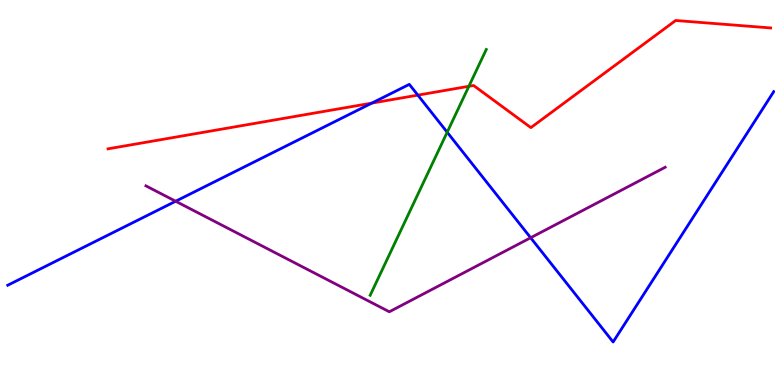[{'lines': ['blue', 'red'], 'intersections': [{'x': 4.8, 'y': 7.32}, {'x': 5.39, 'y': 7.53}]}, {'lines': ['green', 'red'], 'intersections': [{'x': 6.05, 'y': 7.76}]}, {'lines': ['purple', 'red'], 'intersections': []}, {'lines': ['blue', 'green'], 'intersections': [{'x': 5.77, 'y': 6.57}]}, {'lines': ['blue', 'purple'], 'intersections': [{'x': 2.27, 'y': 4.77}, {'x': 6.85, 'y': 3.82}]}, {'lines': ['green', 'purple'], 'intersections': []}]